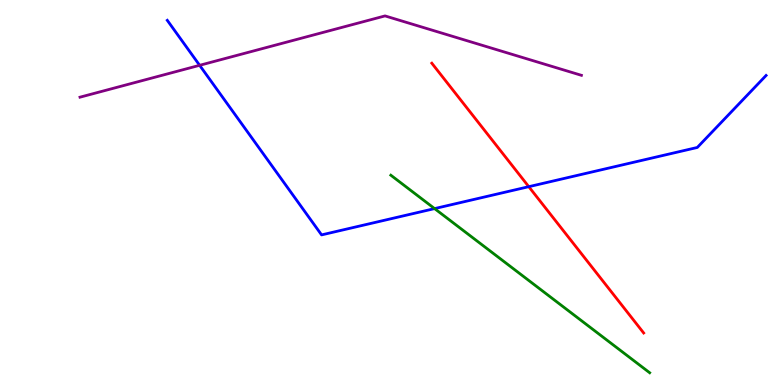[{'lines': ['blue', 'red'], 'intersections': [{'x': 6.82, 'y': 5.15}]}, {'lines': ['green', 'red'], 'intersections': []}, {'lines': ['purple', 'red'], 'intersections': []}, {'lines': ['blue', 'green'], 'intersections': [{'x': 5.61, 'y': 4.58}]}, {'lines': ['blue', 'purple'], 'intersections': [{'x': 2.58, 'y': 8.3}]}, {'lines': ['green', 'purple'], 'intersections': []}]